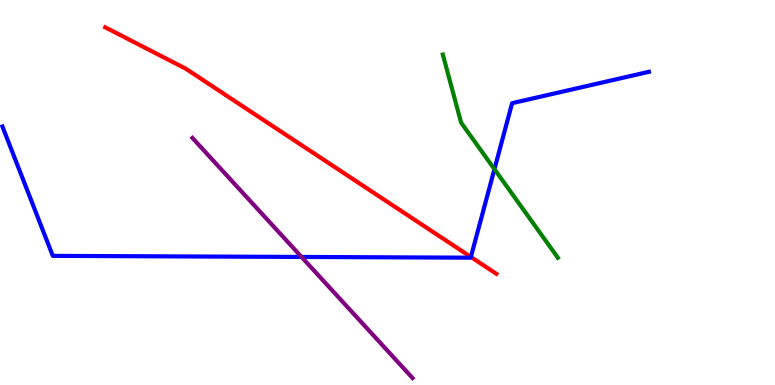[{'lines': ['blue', 'red'], 'intersections': [{'x': 6.08, 'y': 3.33}]}, {'lines': ['green', 'red'], 'intersections': []}, {'lines': ['purple', 'red'], 'intersections': []}, {'lines': ['blue', 'green'], 'intersections': [{'x': 6.38, 'y': 5.61}]}, {'lines': ['blue', 'purple'], 'intersections': [{'x': 3.89, 'y': 3.33}]}, {'lines': ['green', 'purple'], 'intersections': []}]